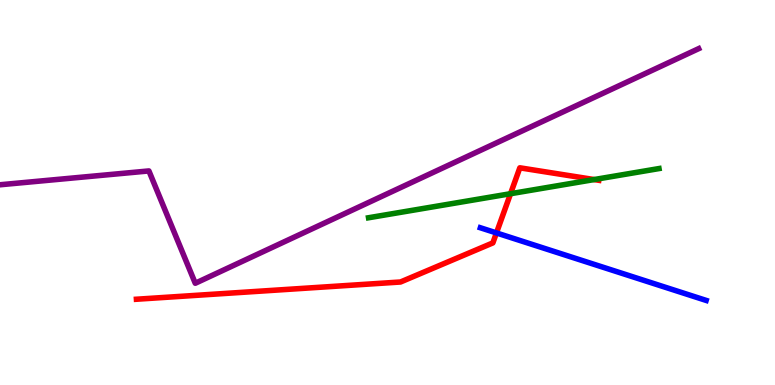[{'lines': ['blue', 'red'], 'intersections': [{'x': 6.41, 'y': 3.95}]}, {'lines': ['green', 'red'], 'intersections': [{'x': 6.59, 'y': 4.97}, {'x': 7.67, 'y': 5.34}]}, {'lines': ['purple', 'red'], 'intersections': []}, {'lines': ['blue', 'green'], 'intersections': []}, {'lines': ['blue', 'purple'], 'intersections': []}, {'lines': ['green', 'purple'], 'intersections': []}]